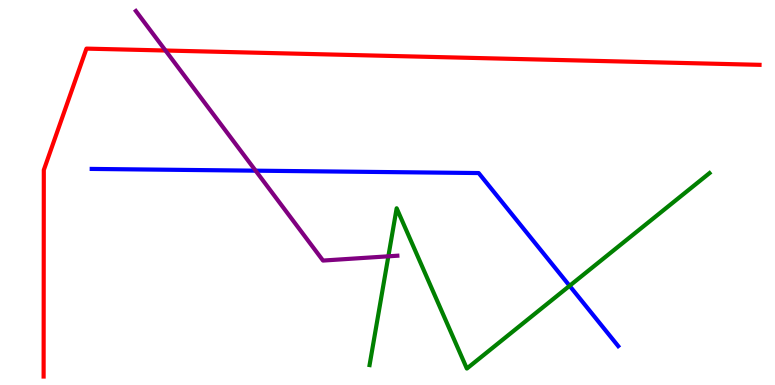[{'lines': ['blue', 'red'], 'intersections': []}, {'lines': ['green', 'red'], 'intersections': []}, {'lines': ['purple', 'red'], 'intersections': [{'x': 2.14, 'y': 8.69}]}, {'lines': ['blue', 'green'], 'intersections': [{'x': 7.35, 'y': 2.58}]}, {'lines': ['blue', 'purple'], 'intersections': [{'x': 3.3, 'y': 5.57}]}, {'lines': ['green', 'purple'], 'intersections': [{'x': 5.01, 'y': 3.34}]}]